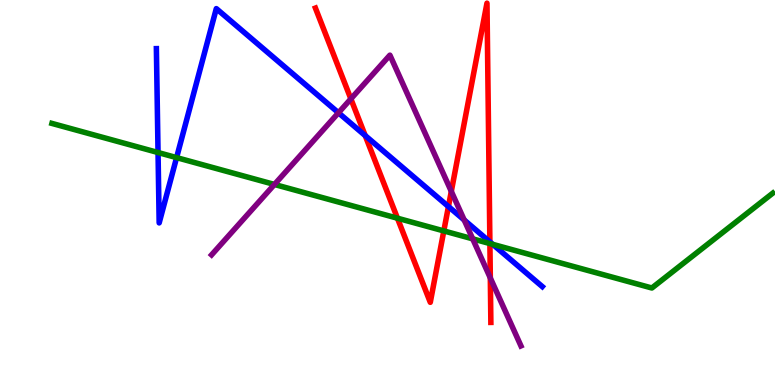[{'lines': ['blue', 'red'], 'intersections': [{'x': 4.71, 'y': 6.48}, {'x': 5.79, 'y': 4.64}, {'x': 6.32, 'y': 3.72}]}, {'lines': ['green', 'red'], 'intersections': [{'x': 5.13, 'y': 4.33}, {'x': 5.73, 'y': 4.0}, {'x': 6.32, 'y': 3.67}]}, {'lines': ['purple', 'red'], 'intersections': [{'x': 4.53, 'y': 7.43}, {'x': 5.82, 'y': 5.03}, {'x': 6.33, 'y': 2.78}]}, {'lines': ['blue', 'green'], 'intersections': [{'x': 2.04, 'y': 6.04}, {'x': 2.28, 'y': 5.91}, {'x': 6.36, 'y': 3.65}]}, {'lines': ['blue', 'purple'], 'intersections': [{'x': 4.37, 'y': 7.07}, {'x': 5.99, 'y': 4.29}]}, {'lines': ['green', 'purple'], 'intersections': [{'x': 3.54, 'y': 5.21}, {'x': 6.1, 'y': 3.8}]}]